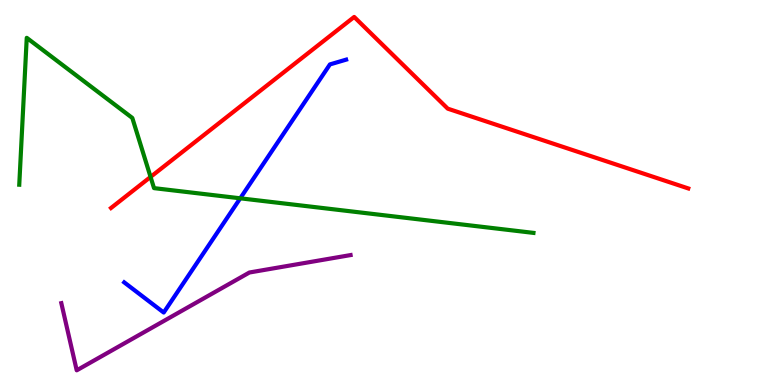[{'lines': ['blue', 'red'], 'intersections': []}, {'lines': ['green', 'red'], 'intersections': [{'x': 1.94, 'y': 5.4}]}, {'lines': ['purple', 'red'], 'intersections': []}, {'lines': ['blue', 'green'], 'intersections': [{'x': 3.1, 'y': 4.85}]}, {'lines': ['blue', 'purple'], 'intersections': []}, {'lines': ['green', 'purple'], 'intersections': []}]